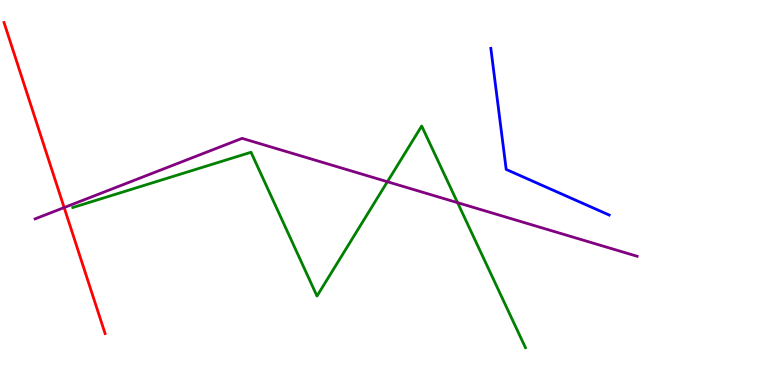[{'lines': ['blue', 'red'], 'intersections': []}, {'lines': ['green', 'red'], 'intersections': []}, {'lines': ['purple', 'red'], 'intersections': [{'x': 0.828, 'y': 4.61}]}, {'lines': ['blue', 'green'], 'intersections': []}, {'lines': ['blue', 'purple'], 'intersections': []}, {'lines': ['green', 'purple'], 'intersections': [{'x': 5.0, 'y': 5.28}, {'x': 5.9, 'y': 4.74}]}]